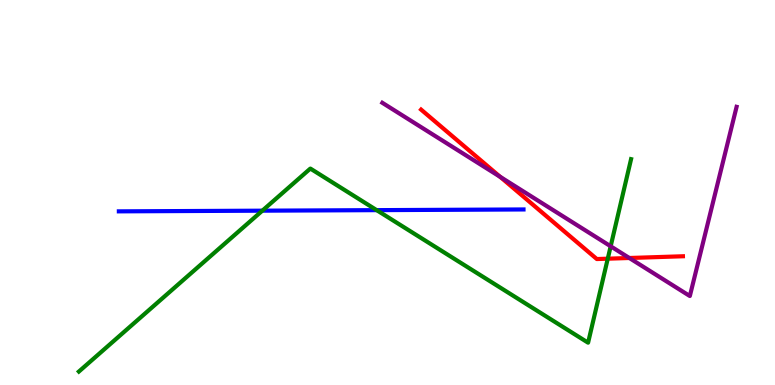[{'lines': ['blue', 'red'], 'intersections': []}, {'lines': ['green', 'red'], 'intersections': [{'x': 7.84, 'y': 3.28}]}, {'lines': ['purple', 'red'], 'intersections': [{'x': 6.45, 'y': 5.41}, {'x': 8.12, 'y': 3.3}]}, {'lines': ['blue', 'green'], 'intersections': [{'x': 3.38, 'y': 4.53}, {'x': 4.86, 'y': 4.54}]}, {'lines': ['blue', 'purple'], 'intersections': []}, {'lines': ['green', 'purple'], 'intersections': [{'x': 7.88, 'y': 3.6}]}]